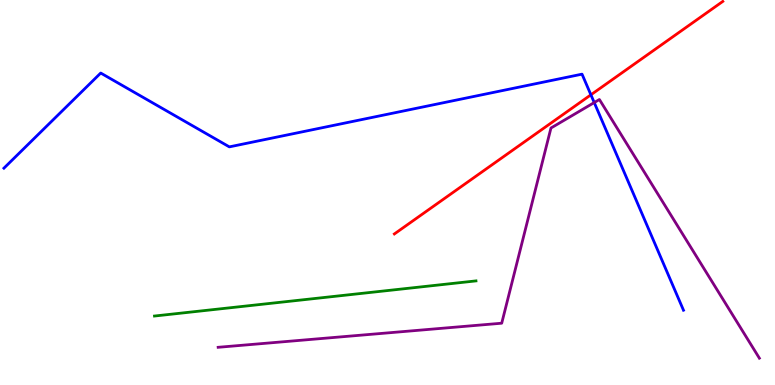[{'lines': ['blue', 'red'], 'intersections': [{'x': 7.62, 'y': 7.54}]}, {'lines': ['green', 'red'], 'intersections': []}, {'lines': ['purple', 'red'], 'intersections': []}, {'lines': ['blue', 'green'], 'intersections': []}, {'lines': ['blue', 'purple'], 'intersections': [{'x': 7.67, 'y': 7.34}]}, {'lines': ['green', 'purple'], 'intersections': []}]